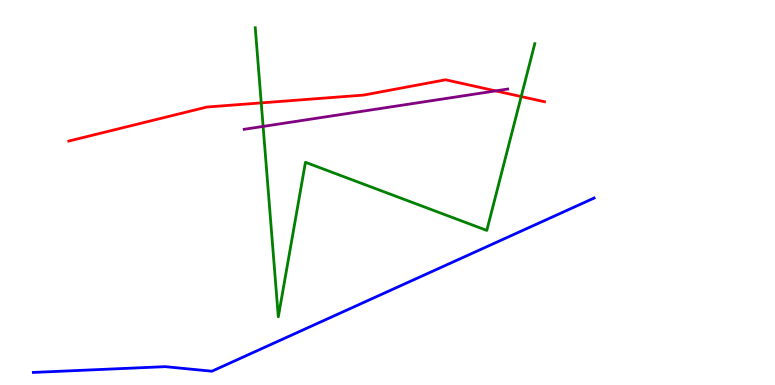[{'lines': ['blue', 'red'], 'intersections': []}, {'lines': ['green', 'red'], 'intersections': [{'x': 3.37, 'y': 7.33}, {'x': 6.73, 'y': 7.49}]}, {'lines': ['purple', 'red'], 'intersections': [{'x': 6.4, 'y': 7.64}]}, {'lines': ['blue', 'green'], 'intersections': []}, {'lines': ['blue', 'purple'], 'intersections': []}, {'lines': ['green', 'purple'], 'intersections': [{'x': 3.4, 'y': 6.72}]}]